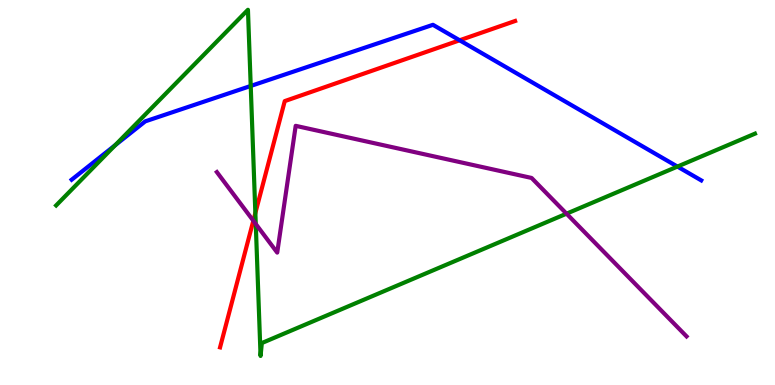[{'lines': ['blue', 'red'], 'intersections': [{'x': 5.93, 'y': 8.95}]}, {'lines': ['green', 'red'], 'intersections': [{'x': 3.29, 'y': 4.47}]}, {'lines': ['purple', 'red'], 'intersections': [{'x': 3.27, 'y': 4.27}]}, {'lines': ['blue', 'green'], 'intersections': [{'x': 1.49, 'y': 6.23}, {'x': 3.24, 'y': 7.77}, {'x': 8.74, 'y': 5.67}]}, {'lines': ['blue', 'purple'], 'intersections': []}, {'lines': ['green', 'purple'], 'intersections': [{'x': 3.3, 'y': 4.18}, {'x': 7.31, 'y': 4.45}]}]